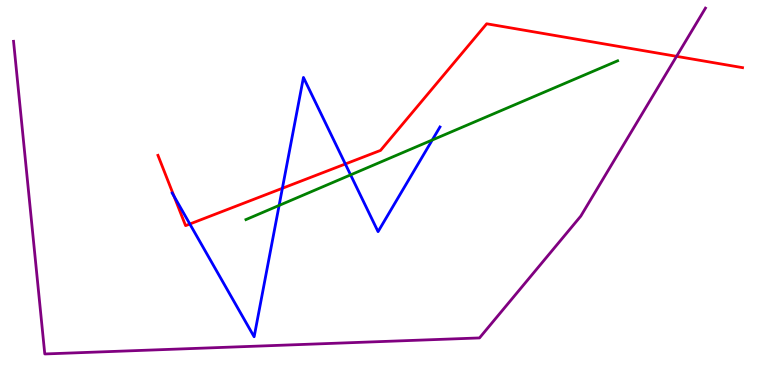[{'lines': ['blue', 'red'], 'intersections': [{'x': 2.25, 'y': 4.9}, {'x': 2.45, 'y': 4.18}, {'x': 3.64, 'y': 5.11}, {'x': 4.46, 'y': 5.74}]}, {'lines': ['green', 'red'], 'intersections': []}, {'lines': ['purple', 'red'], 'intersections': [{'x': 8.73, 'y': 8.54}]}, {'lines': ['blue', 'green'], 'intersections': [{'x': 3.6, 'y': 4.66}, {'x': 4.52, 'y': 5.46}, {'x': 5.58, 'y': 6.36}]}, {'lines': ['blue', 'purple'], 'intersections': []}, {'lines': ['green', 'purple'], 'intersections': []}]